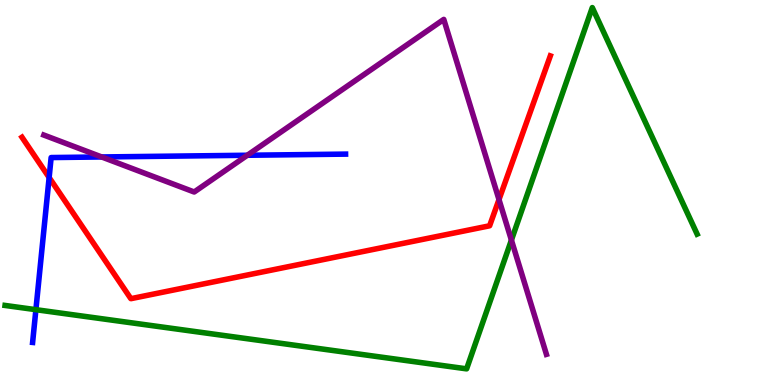[{'lines': ['blue', 'red'], 'intersections': [{'x': 0.634, 'y': 5.39}]}, {'lines': ['green', 'red'], 'intersections': []}, {'lines': ['purple', 'red'], 'intersections': [{'x': 6.44, 'y': 4.82}]}, {'lines': ['blue', 'green'], 'intersections': [{'x': 0.463, 'y': 1.96}]}, {'lines': ['blue', 'purple'], 'intersections': [{'x': 1.31, 'y': 5.92}, {'x': 3.19, 'y': 5.97}]}, {'lines': ['green', 'purple'], 'intersections': [{'x': 6.6, 'y': 3.76}]}]